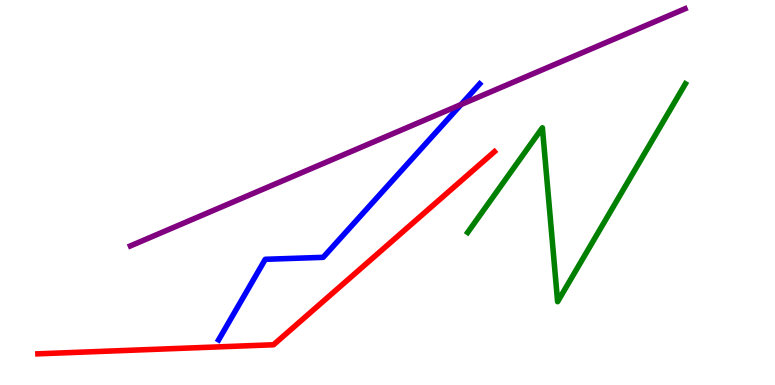[{'lines': ['blue', 'red'], 'intersections': []}, {'lines': ['green', 'red'], 'intersections': []}, {'lines': ['purple', 'red'], 'intersections': []}, {'lines': ['blue', 'green'], 'intersections': []}, {'lines': ['blue', 'purple'], 'intersections': [{'x': 5.95, 'y': 7.28}]}, {'lines': ['green', 'purple'], 'intersections': []}]